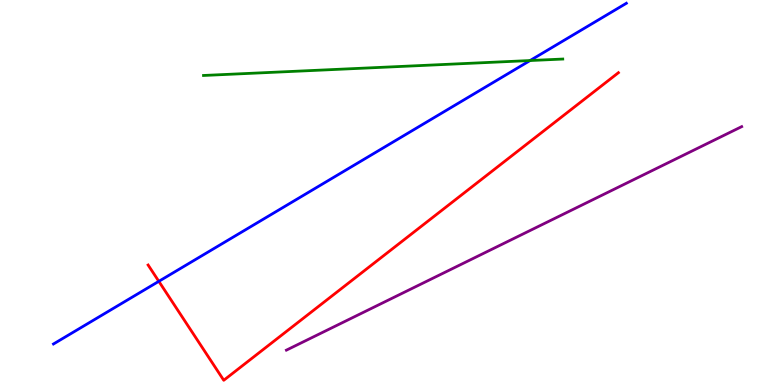[{'lines': ['blue', 'red'], 'intersections': [{'x': 2.05, 'y': 2.69}]}, {'lines': ['green', 'red'], 'intersections': []}, {'lines': ['purple', 'red'], 'intersections': []}, {'lines': ['blue', 'green'], 'intersections': [{'x': 6.84, 'y': 8.43}]}, {'lines': ['blue', 'purple'], 'intersections': []}, {'lines': ['green', 'purple'], 'intersections': []}]